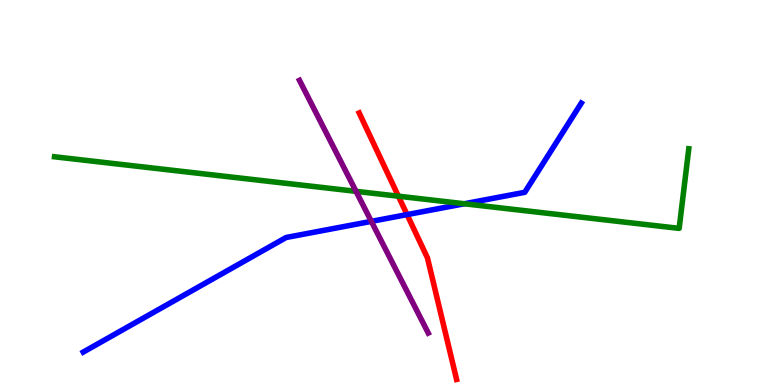[{'lines': ['blue', 'red'], 'intersections': [{'x': 5.25, 'y': 4.43}]}, {'lines': ['green', 'red'], 'intersections': [{'x': 5.14, 'y': 4.9}]}, {'lines': ['purple', 'red'], 'intersections': []}, {'lines': ['blue', 'green'], 'intersections': [{'x': 5.99, 'y': 4.71}]}, {'lines': ['blue', 'purple'], 'intersections': [{'x': 4.79, 'y': 4.25}]}, {'lines': ['green', 'purple'], 'intersections': [{'x': 4.59, 'y': 5.03}]}]